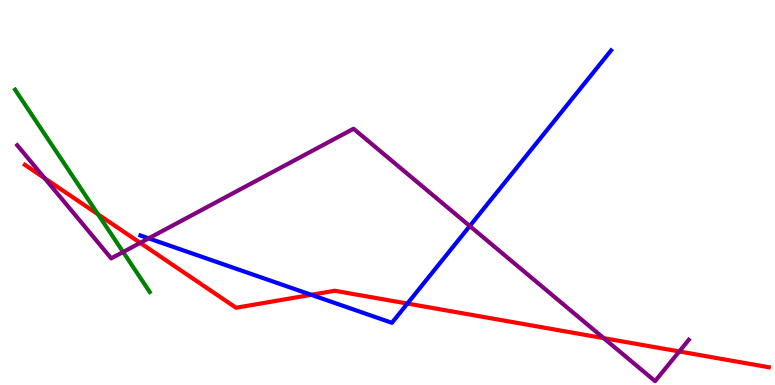[{'lines': ['blue', 'red'], 'intersections': [{'x': 4.02, 'y': 2.34}, {'x': 5.26, 'y': 2.12}]}, {'lines': ['green', 'red'], 'intersections': [{'x': 1.27, 'y': 4.43}]}, {'lines': ['purple', 'red'], 'intersections': [{'x': 0.576, 'y': 5.37}, {'x': 1.81, 'y': 3.69}, {'x': 7.79, 'y': 1.22}, {'x': 8.76, 'y': 0.871}]}, {'lines': ['blue', 'green'], 'intersections': []}, {'lines': ['blue', 'purple'], 'intersections': [{'x': 1.92, 'y': 3.81}, {'x': 6.06, 'y': 4.13}]}, {'lines': ['green', 'purple'], 'intersections': [{'x': 1.59, 'y': 3.45}]}]